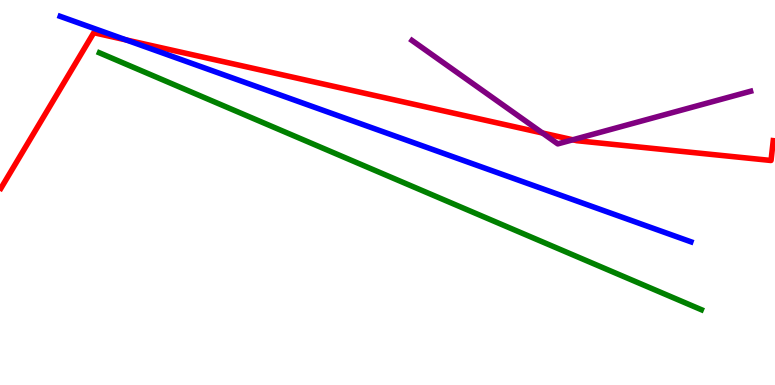[{'lines': ['blue', 'red'], 'intersections': [{'x': 1.63, 'y': 8.96}]}, {'lines': ['green', 'red'], 'intersections': []}, {'lines': ['purple', 'red'], 'intersections': [{'x': 7.0, 'y': 6.55}, {'x': 7.39, 'y': 6.37}]}, {'lines': ['blue', 'green'], 'intersections': []}, {'lines': ['blue', 'purple'], 'intersections': []}, {'lines': ['green', 'purple'], 'intersections': []}]